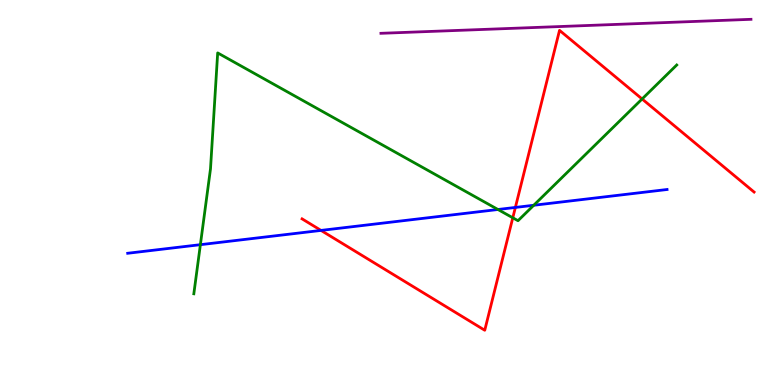[{'lines': ['blue', 'red'], 'intersections': [{'x': 4.14, 'y': 4.02}, {'x': 6.65, 'y': 4.61}]}, {'lines': ['green', 'red'], 'intersections': [{'x': 6.62, 'y': 4.34}, {'x': 8.29, 'y': 7.43}]}, {'lines': ['purple', 'red'], 'intersections': []}, {'lines': ['blue', 'green'], 'intersections': [{'x': 2.59, 'y': 3.64}, {'x': 6.43, 'y': 4.56}, {'x': 6.89, 'y': 4.67}]}, {'lines': ['blue', 'purple'], 'intersections': []}, {'lines': ['green', 'purple'], 'intersections': []}]